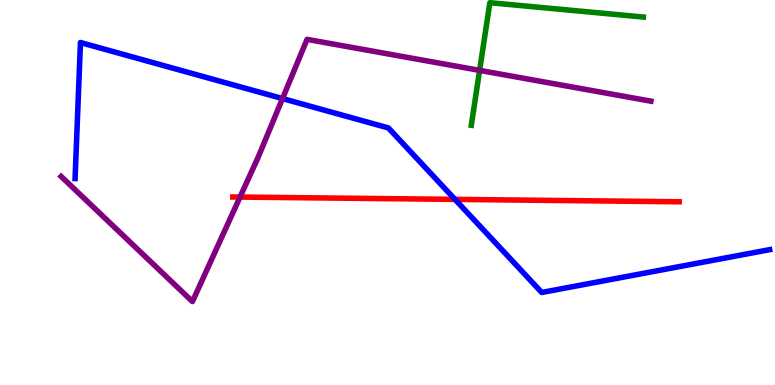[{'lines': ['blue', 'red'], 'intersections': [{'x': 5.87, 'y': 4.82}]}, {'lines': ['green', 'red'], 'intersections': []}, {'lines': ['purple', 'red'], 'intersections': [{'x': 3.1, 'y': 4.88}]}, {'lines': ['blue', 'green'], 'intersections': []}, {'lines': ['blue', 'purple'], 'intersections': [{'x': 3.65, 'y': 7.44}]}, {'lines': ['green', 'purple'], 'intersections': [{'x': 6.19, 'y': 8.17}]}]